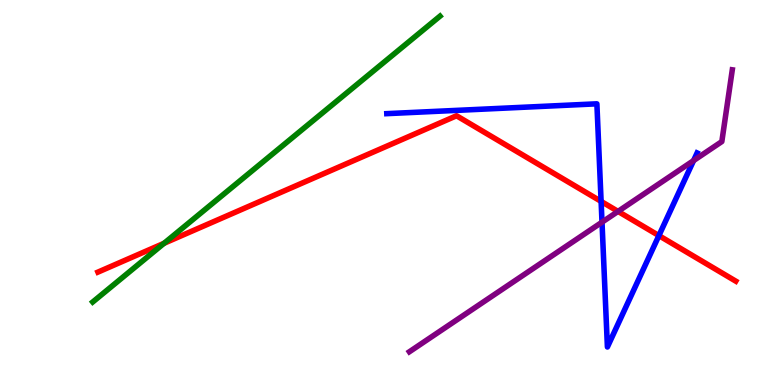[{'lines': ['blue', 'red'], 'intersections': [{'x': 7.76, 'y': 4.77}, {'x': 8.5, 'y': 3.88}]}, {'lines': ['green', 'red'], 'intersections': [{'x': 2.12, 'y': 3.68}]}, {'lines': ['purple', 'red'], 'intersections': [{'x': 7.97, 'y': 4.51}]}, {'lines': ['blue', 'green'], 'intersections': []}, {'lines': ['blue', 'purple'], 'intersections': [{'x': 7.77, 'y': 4.23}, {'x': 8.95, 'y': 5.83}]}, {'lines': ['green', 'purple'], 'intersections': []}]